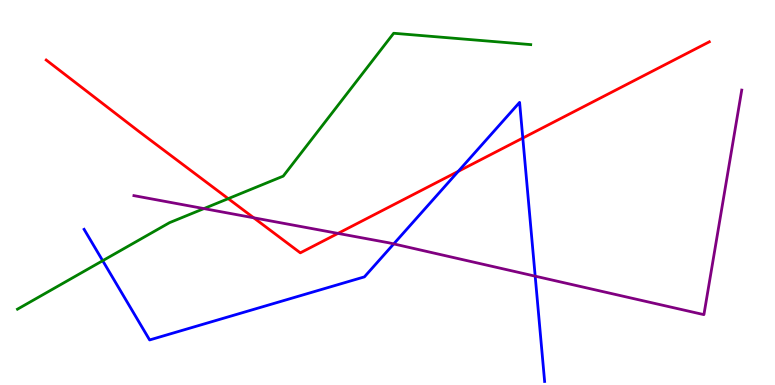[{'lines': ['blue', 'red'], 'intersections': [{'x': 5.91, 'y': 5.55}, {'x': 6.75, 'y': 6.41}]}, {'lines': ['green', 'red'], 'intersections': [{'x': 2.95, 'y': 4.84}]}, {'lines': ['purple', 'red'], 'intersections': [{'x': 3.27, 'y': 4.34}, {'x': 4.36, 'y': 3.94}]}, {'lines': ['blue', 'green'], 'intersections': [{'x': 1.32, 'y': 3.23}]}, {'lines': ['blue', 'purple'], 'intersections': [{'x': 5.08, 'y': 3.66}, {'x': 6.91, 'y': 2.83}]}, {'lines': ['green', 'purple'], 'intersections': [{'x': 2.63, 'y': 4.58}]}]